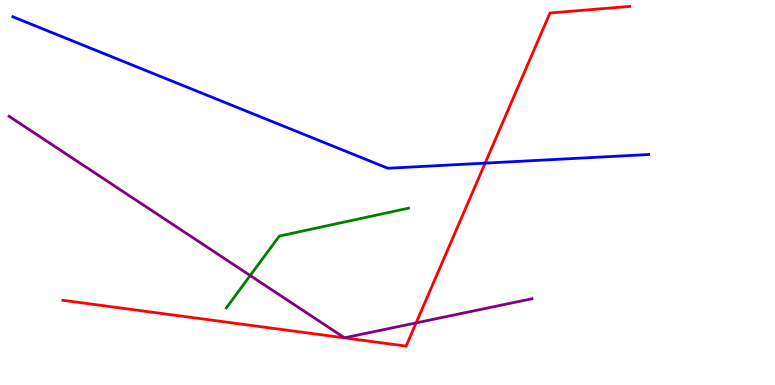[{'lines': ['blue', 'red'], 'intersections': [{'x': 6.26, 'y': 5.76}]}, {'lines': ['green', 'red'], 'intersections': []}, {'lines': ['purple', 'red'], 'intersections': [{'x': 5.37, 'y': 1.61}]}, {'lines': ['blue', 'green'], 'intersections': []}, {'lines': ['blue', 'purple'], 'intersections': []}, {'lines': ['green', 'purple'], 'intersections': [{'x': 3.23, 'y': 2.84}]}]